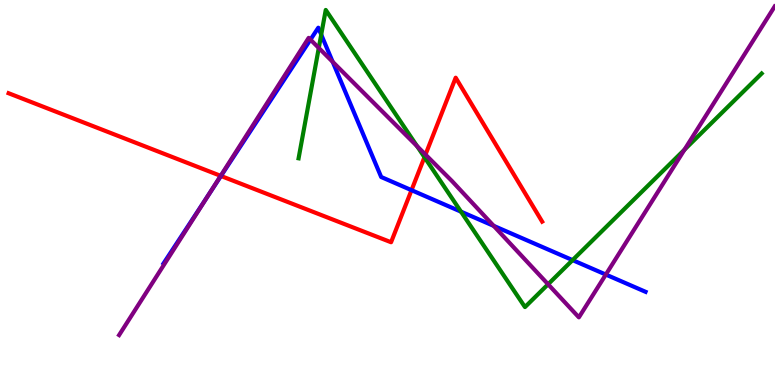[{'lines': ['blue', 'red'], 'intersections': [{'x': 2.85, 'y': 5.43}, {'x': 5.31, 'y': 5.06}]}, {'lines': ['green', 'red'], 'intersections': [{'x': 5.48, 'y': 5.92}]}, {'lines': ['purple', 'red'], 'intersections': [{'x': 2.85, 'y': 5.43}, {'x': 5.49, 'y': 5.98}]}, {'lines': ['blue', 'green'], 'intersections': [{'x': 4.14, 'y': 9.1}, {'x': 5.95, 'y': 4.5}, {'x': 7.39, 'y': 3.24}]}, {'lines': ['blue', 'purple'], 'intersections': [{'x': 2.69, 'y': 4.93}, {'x': 4.01, 'y': 8.97}, {'x': 4.29, 'y': 8.39}, {'x': 6.37, 'y': 4.13}, {'x': 7.82, 'y': 2.87}]}, {'lines': ['green', 'purple'], 'intersections': [{'x': 4.11, 'y': 8.75}, {'x': 5.38, 'y': 6.2}, {'x': 7.07, 'y': 2.62}, {'x': 8.83, 'y': 6.11}]}]